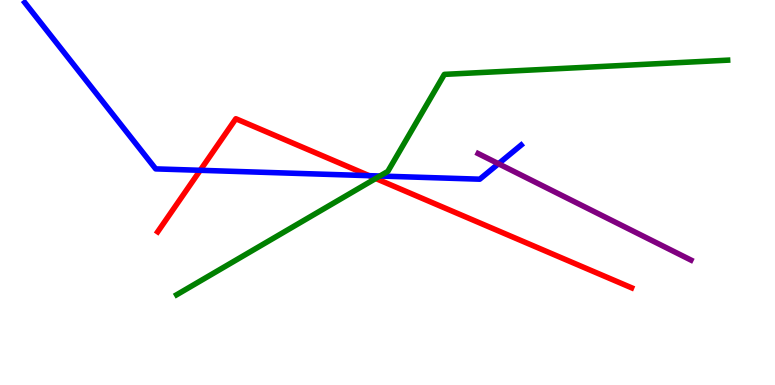[{'lines': ['blue', 'red'], 'intersections': [{'x': 2.58, 'y': 5.58}, {'x': 4.76, 'y': 5.44}]}, {'lines': ['green', 'red'], 'intersections': [{'x': 4.85, 'y': 5.36}]}, {'lines': ['purple', 'red'], 'intersections': []}, {'lines': ['blue', 'green'], 'intersections': [{'x': 4.9, 'y': 5.43}]}, {'lines': ['blue', 'purple'], 'intersections': [{'x': 6.43, 'y': 5.75}]}, {'lines': ['green', 'purple'], 'intersections': []}]